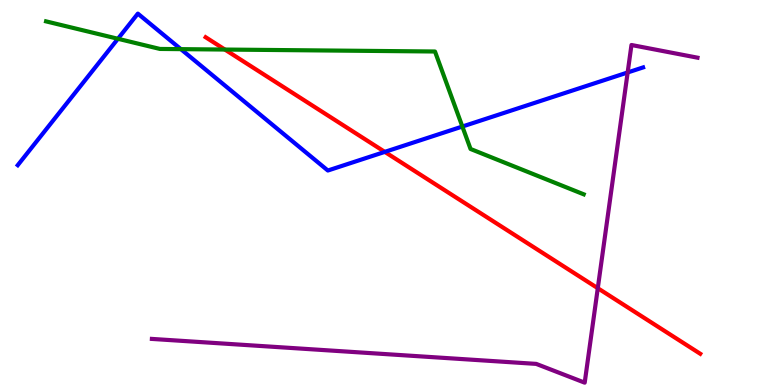[{'lines': ['blue', 'red'], 'intersections': [{'x': 4.97, 'y': 6.05}]}, {'lines': ['green', 'red'], 'intersections': [{'x': 2.9, 'y': 8.71}]}, {'lines': ['purple', 'red'], 'intersections': [{'x': 7.71, 'y': 2.51}]}, {'lines': ['blue', 'green'], 'intersections': [{'x': 1.52, 'y': 8.99}, {'x': 2.33, 'y': 8.72}, {'x': 5.97, 'y': 6.71}]}, {'lines': ['blue', 'purple'], 'intersections': [{'x': 8.1, 'y': 8.12}]}, {'lines': ['green', 'purple'], 'intersections': []}]